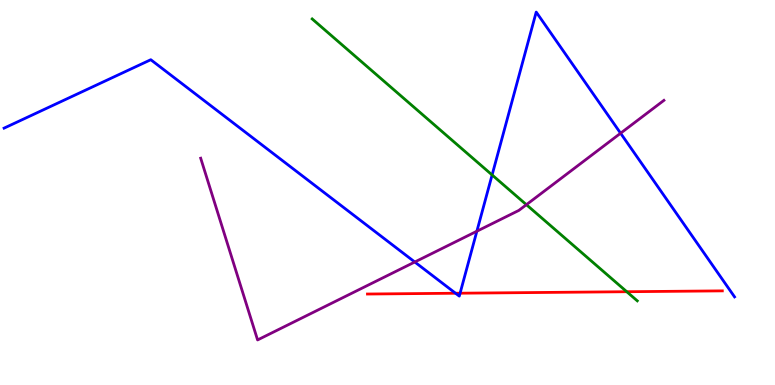[{'lines': ['blue', 'red'], 'intersections': [{'x': 5.88, 'y': 2.38}, {'x': 5.94, 'y': 2.38}]}, {'lines': ['green', 'red'], 'intersections': [{'x': 8.09, 'y': 2.42}]}, {'lines': ['purple', 'red'], 'intersections': []}, {'lines': ['blue', 'green'], 'intersections': [{'x': 6.35, 'y': 5.46}]}, {'lines': ['blue', 'purple'], 'intersections': [{'x': 5.35, 'y': 3.19}, {'x': 6.15, 'y': 3.99}, {'x': 8.01, 'y': 6.54}]}, {'lines': ['green', 'purple'], 'intersections': [{'x': 6.79, 'y': 4.68}]}]